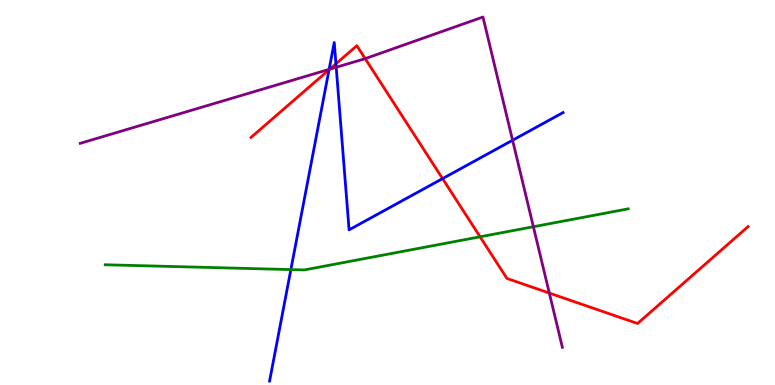[{'lines': ['blue', 'red'], 'intersections': [{'x': 4.25, 'y': 8.19}, {'x': 4.33, 'y': 8.34}, {'x': 5.71, 'y': 5.36}]}, {'lines': ['green', 'red'], 'intersections': [{'x': 6.19, 'y': 3.85}]}, {'lines': ['purple', 'red'], 'intersections': [{'x': 4.25, 'y': 8.2}, {'x': 4.71, 'y': 8.48}, {'x': 7.09, 'y': 2.39}]}, {'lines': ['blue', 'green'], 'intersections': [{'x': 3.75, 'y': 3.0}]}, {'lines': ['blue', 'purple'], 'intersections': [{'x': 4.25, 'y': 8.2}, {'x': 4.34, 'y': 8.25}, {'x': 6.61, 'y': 6.36}]}, {'lines': ['green', 'purple'], 'intersections': [{'x': 6.88, 'y': 4.11}]}]